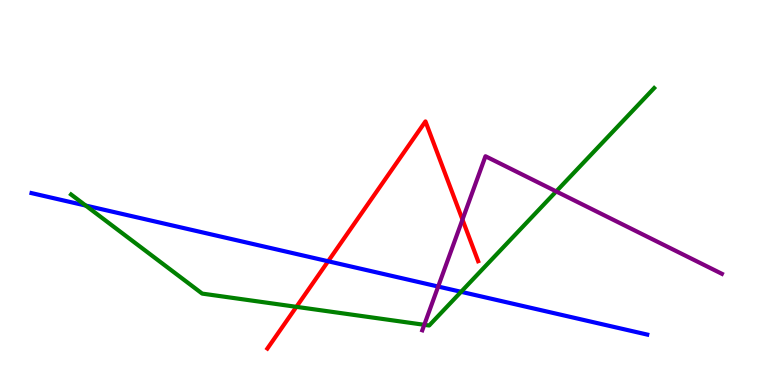[{'lines': ['blue', 'red'], 'intersections': [{'x': 4.23, 'y': 3.21}]}, {'lines': ['green', 'red'], 'intersections': [{'x': 3.82, 'y': 2.03}]}, {'lines': ['purple', 'red'], 'intersections': [{'x': 5.97, 'y': 4.3}]}, {'lines': ['blue', 'green'], 'intersections': [{'x': 1.11, 'y': 4.66}, {'x': 5.95, 'y': 2.42}]}, {'lines': ['blue', 'purple'], 'intersections': [{'x': 5.65, 'y': 2.56}]}, {'lines': ['green', 'purple'], 'intersections': [{'x': 5.47, 'y': 1.56}, {'x': 7.18, 'y': 5.03}]}]